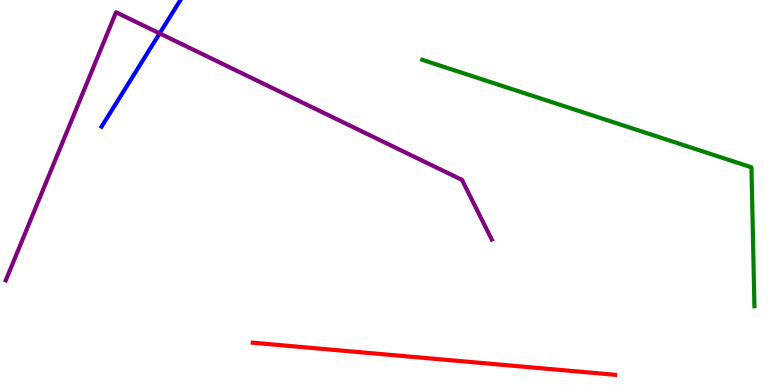[{'lines': ['blue', 'red'], 'intersections': []}, {'lines': ['green', 'red'], 'intersections': []}, {'lines': ['purple', 'red'], 'intersections': []}, {'lines': ['blue', 'green'], 'intersections': []}, {'lines': ['blue', 'purple'], 'intersections': [{'x': 2.06, 'y': 9.13}]}, {'lines': ['green', 'purple'], 'intersections': []}]